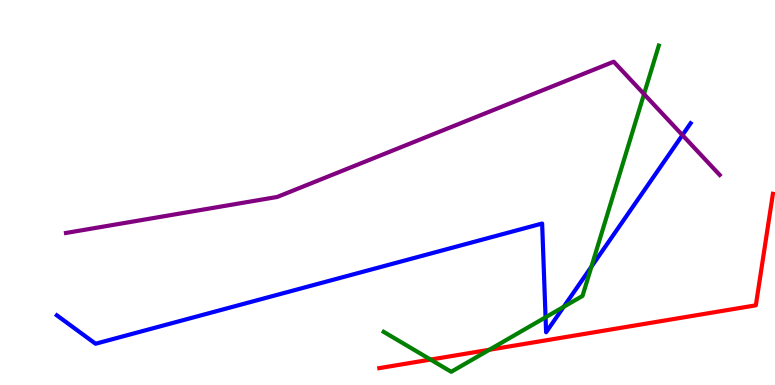[{'lines': ['blue', 'red'], 'intersections': []}, {'lines': ['green', 'red'], 'intersections': [{'x': 5.56, 'y': 0.66}, {'x': 6.31, 'y': 0.915}]}, {'lines': ['purple', 'red'], 'intersections': []}, {'lines': ['blue', 'green'], 'intersections': [{'x': 7.04, 'y': 1.76}, {'x': 7.27, 'y': 2.03}, {'x': 7.63, 'y': 3.07}]}, {'lines': ['blue', 'purple'], 'intersections': [{'x': 8.81, 'y': 6.49}]}, {'lines': ['green', 'purple'], 'intersections': [{'x': 8.31, 'y': 7.56}]}]